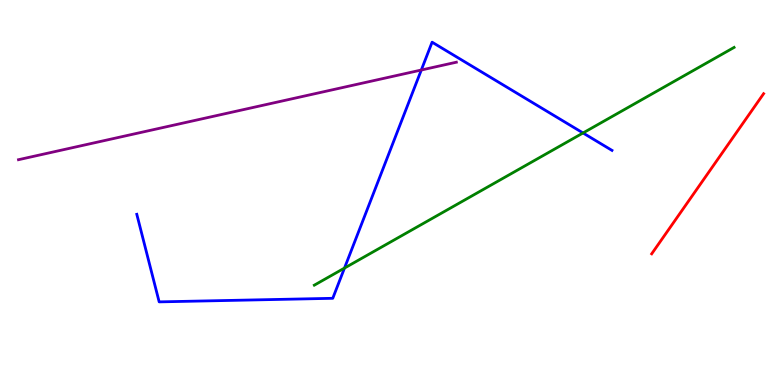[{'lines': ['blue', 'red'], 'intersections': []}, {'lines': ['green', 'red'], 'intersections': []}, {'lines': ['purple', 'red'], 'intersections': []}, {'lines': ['blue', 'green'], 'intersections': [{'x': 4.44, 'y': 3.04}, {'x': 7.52, 'y': 6.55}]}, {'lines': ['blue', 'purple'], 'intersections': [{'x': 5.44, 'y': 8.18}]}, {'lines': ['green', 'purple'], 'intersections': []}]